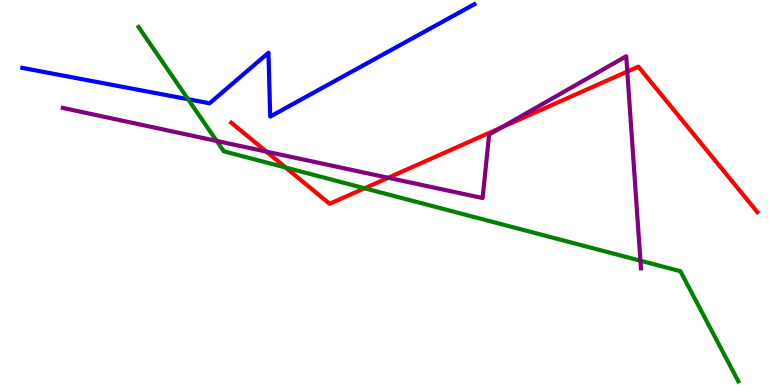[{'lines': ['blue', 'red'], 'intersections': []}, {'lines': ['green', 'red'], 'intersections': [{'x': 3.69, 'y': 5.65}, {'x': 4.7, 'y': 5.11}]}, {'lines': ['purple', 'red'], 'intersections': [{'x': 3.44, 'y': 6.06}, {'x': 5.01, 'y': 5.38}, {'x': 6.47, 'y': 6.69}, {'x': 8.09, 'y': 8.14}]}, {'lines': ['blue', 'green'], 'intersections': [{'x': 2.43, 'y': 7.42}]}, {'lines': ['blue', 'purple'], 'intersections': []}, {'lines': ['green', 'purple'], 'intersections': [{'x': 2.8, 'y': 6.34}, {'x': 8.26, 'y': 3.23}]}]